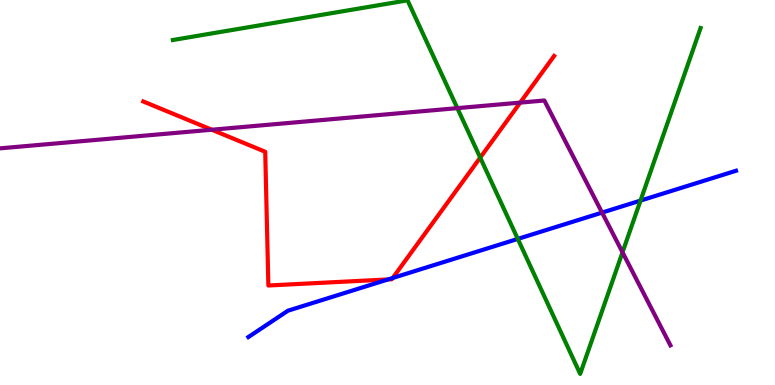[{'lines': ['blue', 'red'], 'intersections': [{'x': 5.01, 'y': 2.74}, {'x': 5.07, 'y': 2.78}]}, {'lines': ['green', 'red'], 'intersections': [{'x': 6.2, 'y': 5.91}]}, {'lines': ['purple', 'red'], 'intersections': [{'x': 2.73, 'y': 6.63}, {'x': 6.71, 'y': 7.33}]}, {'lines': ['blue', 'green'], 'intersections': [{'x': 6.68, 'y': 3.79}, {'x': 8.26, 'y': 4.79}]}, {'lines': ['blue', 'purple'], 'intersections': [{'x': 7.77, 'y': 4.48}]}, {'lines': ['green', 'purple'], 'intersections': [{'x': 5.9, 'y': 7.19}, {'x': 8.03, 'y': 3.45}]}]